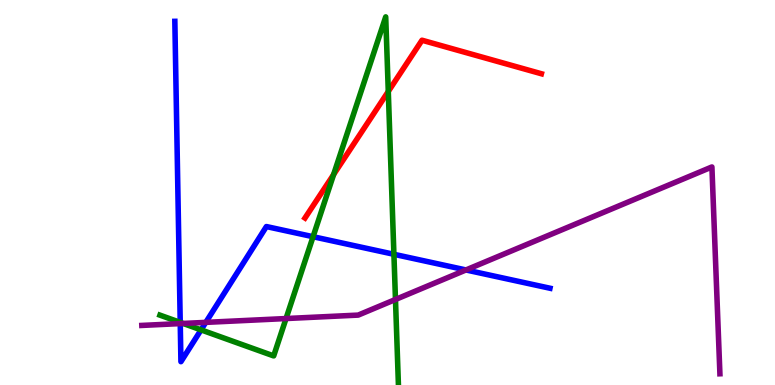[{'lines': ['blue', 'red'], 'intersections': []}, {'lines': ['green', 'red'], 'intersections': [{'x': 4.3, 'y': 5.47}, {'x': 5.01, 'y': 7.62}]}, {'lines': ['purple', 'red'], 'intersections': []}, {'lines': ['blue', 'green'], 'intersections': [{'x': 2.33, 'y': 1.63}, {'x': 2.59, 'y': 1.43}, {'x': 4.04, 'y': 3.85}, {'x': 5.08, 'y': 3.4}]}, {'lines': ['blue', 'purple'], 'intersections': [{'x': 2.33, 'y': 1.59}, {'x': 2.66, 'y': 1.63}, {'x': 6.01, 'y': 2.99}]}, {'lines': ['green', 'purple'], 'intersections': [{'x': 2.36, 'y': 1.6}, {'x': 3.69, 'y': 1.73}, {'x': 5.1, 'y': 2.22}]}]